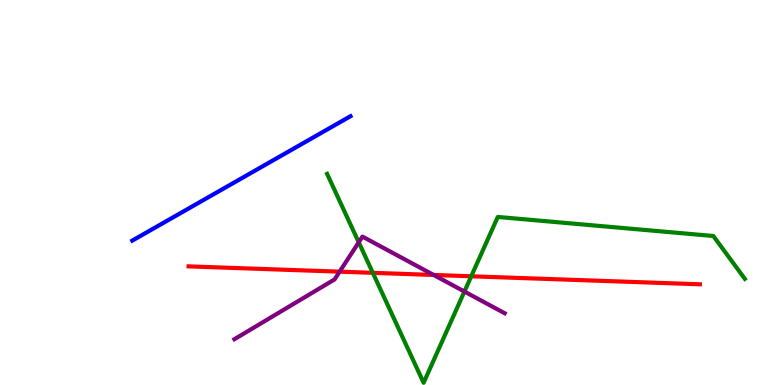[{'lines': ['blue', 'red'], 'intersections': []}, {'lines': ['green', 'red'], 'intersections': [{'x': 4.81, 'y': 2.91}, {'x': 6.08, 'y': 2.82}]}, {'lines': ['purple', 'red'], 'intersections': [{'x': 4.38, 'y': 2.94}, {'x': 5.6, 'y': 2.86}]}, {'lines': ['blue', 'green'], 'intersections': []}, {'lines': ['blue', 'purple'], 'intersections': []}, {'lines': ['green', 'purple'], 'intersections': [{'x': 4.63, 'y': 3.71}, {'x': 5.99, 'y': 2.43}]}]